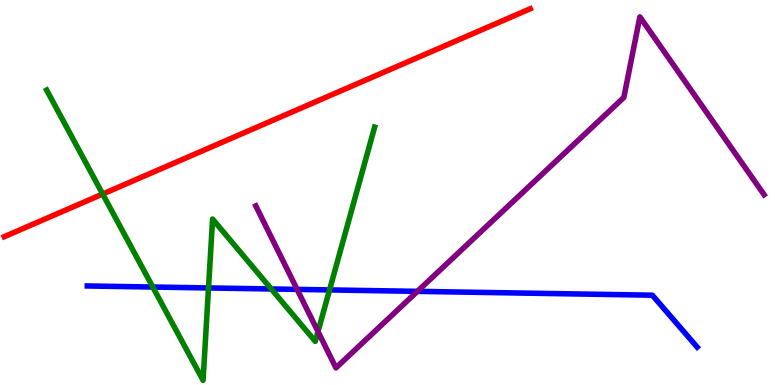[{'lines': ['blue', 'red'], 'intersections': []}, {'lines': ['green', 'red'], 'intersections': [{'x': 1.32, 'y': 4.96}]}, {'lines': ['purple', 'red'], 'intersections': []}, {'lines': ['blue', 'green'], 'intersections': [{'x': 1.97, 'y': 2.54}, {'x': 2.69, 'y': 2.52}, {'x': 3.5, 'y': 2.49}, {'x': 4.25, 'y': 2.47}]}, {'lines': ['blue', 'purple'], 'intersections': [{'x': 3.83, 'y': 2.48}, {'x': 5.39, 'y': 2.43}]}, {'lines': ['green', 'purple'], 'intersections': [{'x': 4.1, 'y': 1.39}]}]